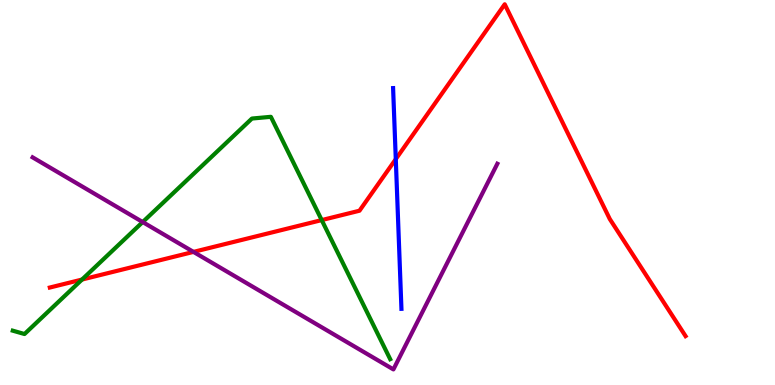[{'lines': ['blue', 'red'], 'intersections': [{'x': 5.11, 'y': 5.87}]}, {'lines': ['green', 'red'], 'intersections': [{'x': 1.06, 'y': 2.74}, {'x': 4.15, 'y': 4.28}]}, {'lines': ['purple', 'red'], 'intersections': [{'x': 2.5, 'y': 3.46}]}, {'lines': ['blue', 'green'], 'intersections': []}, {'lines': ['blue', 'purple'], 'intersections': []}, {'lines': ['green', 'purple'], 'intersections': [{'x': 1.84, 'y': 4.23}]}]